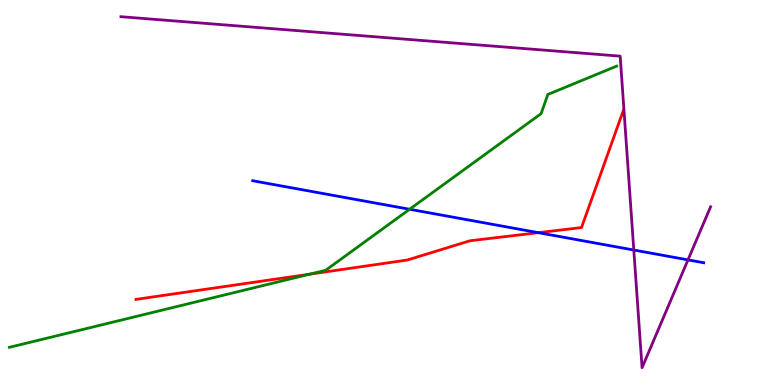[{'lines': ['blue', 'red'], 'intersections': [{'x': 6.95, 'y': 3.96}]}, {'lines': ['green', 'red'], 'intersections': [{'x': 4.0, 'y': 2.88}]}, {'lines': ['purple', 'red'], 'intersections': []}, {'lines': ['blue', 'green'], 'intersections': [{'x': 5.29, 'y': 4.56}]}, {'lines': ['blue', 'purple'], 'intersections': [{'x': 8.18, 'y': 3.51}, {'x': 8.88, 'y': 3.25}]}, {'lines': ['green', 'purple'], 'intersections': []}]